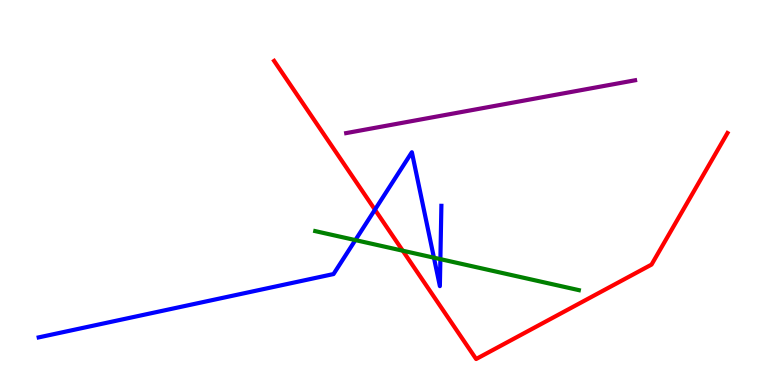[{'lines': ['blue', 'red'], 'intersections': [{'x': 4.84, 'y': 4.55}]}, {'lines': ['green', 'red'], 'intersections': [{'x': 5.2, 'y': 3.49}]}, {'lines': ['purple', 'red'], 'intersections': []}, {'lines': ['blue', 'green'], 'intersections': [{'x': 4.59, 'y': 3.76}, {'x': 5.6, 'y': 3.31}, {'x': 5.68, 'y': 3.27}]}, {'lines': ['blue', 'purple'], 'intersections': []}, {'lines': ['green', 'purple'], 'intersections': []}]